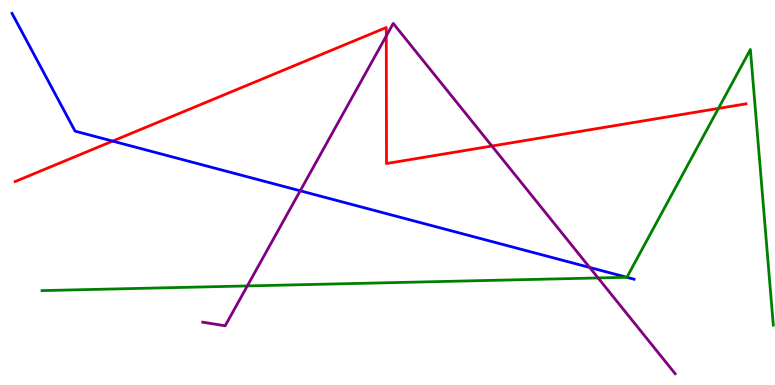[{'lines': ['blue', 'red'], 'intersections': [{'x': 1.45, 'y': 6.34}]}, {'lines': ['green', 'red'], 'intersections': [{'x': 9.27, 'y': 7.18}]}, {'lines': ['purple', 'red'], 'intersections': [{'x': 4.98, 'y': 9.07}, {'x': 6.35, 'y': 6.21}]}, {'lines': ['blue', 'green'], 'intersections': [{'x': 8.09, 'y': 2.8}]}, {'lines': ['blue', 'purple'], 'intersections': [{'x': 3.87, 'y': 5.04}, {'x': 7.61, 'y': 3.05}]}, {'lines': ['green', 'purple'], 'intersections': [{'x': 3.19, 'y': 2.57}, {'x': 7.72, 'y': 2.78}]}]